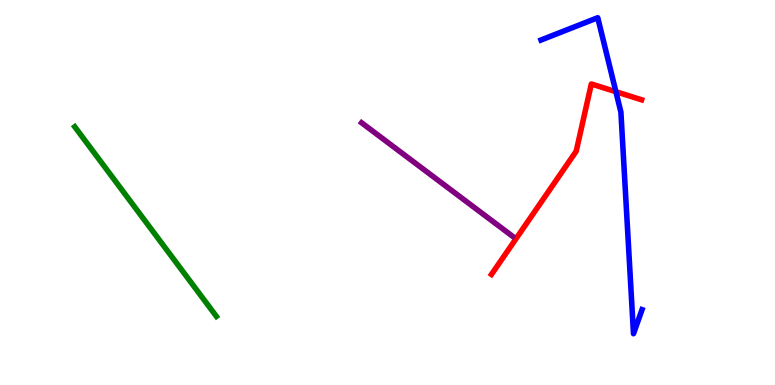[{'lines': ['blue', 'red'], 'intersections': [{'x': 7.95, 'y': 7.62}]}, {'lines': ['green', 'red'], 'intersections': []}, {'lines': ['purple', 'red'], 'intersections': []}, {'lines': ['blue', 'green'], 'intersections': []}, {'lines': ['blue', 'purple'], 'intersections': []}, {'lines': ['green', 'purple'], 'intersections': []}]